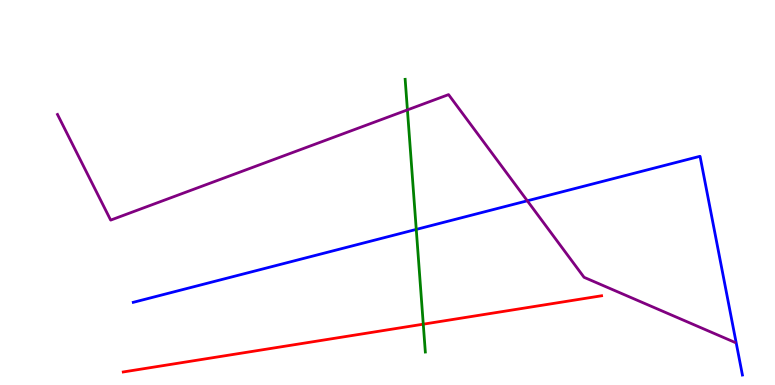[{'lines': ['blue', 'red'], 'intersections': []}, {'lines': ['green', 'red'], 'intersections': [{'x': 5.46, 'y': 1.58}]}, {'lines': ['purple', 'red'], 'intersections': []}, {'lines': ['blue', 'green'], 'intersections': [{'x': 5.37, 'y': 4.04}]}, {'lines': ['blue', 'purple'], 'intersections': [{'x': 6.8, 'y': 4.78}]}, {'lines': ['green', 'purple'], 'intersections': [{'x': 5.26, 'y': 7.15}]}]